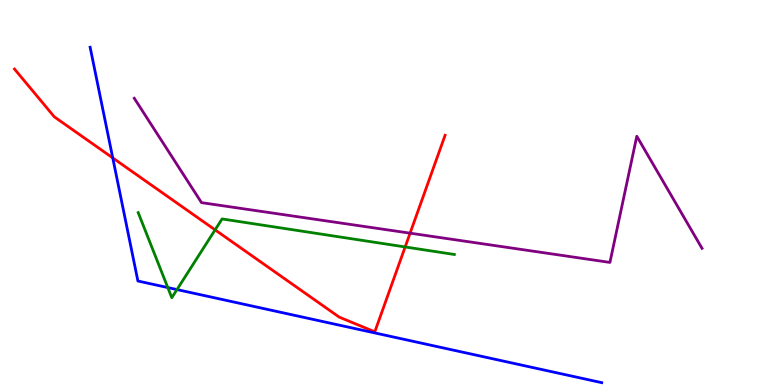[{'lines': ['blue', 'red'], 'intersections': [{'x': 1.45, 'y': 5.9}]}, {'lines': ['green', 'red'], 'intersections': [{'x': 2.78, 'y': 4.03}, {'x': 5.23, 'y': 3.59}]}, {'lines': ['purple', 'red'], 'intersections': [{'x': 5.29, 'y': 3.94}]}, {'lines': ['blue', 'green'], 'intersections': [{'x': 2.17, 'y': 2.53}, {'x': 2.28, 'y': 2.48}]}, {'lines': ['blue', 'purple'], 'intersections': []}, {'lines': ['green', 'purple'], 'intersections': []}]